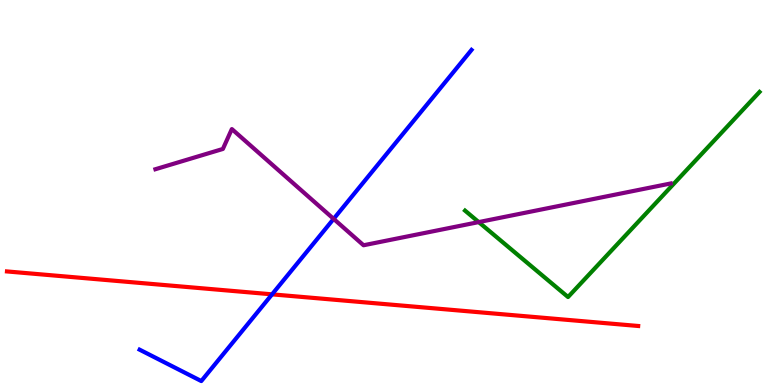[{'lines': ['blue', 'red'], 'intersections': [{'x': 3.51, 'y': 2.35}]}, {'lines': ['green', 'red'], 'intersections': []}, {'lines': ['purple', 'red'], 'intersections': []}, {'lines': ['blue', 'green'], 'intersections': []}, {'lines': ['blue', 'purple'], 'intersections': [{'x': 4.31, 'y': 4.31}]}, {'lines': ['green', 'purple'], 'intersections': [{'x': 6.18, 'y': 4.23}]}]